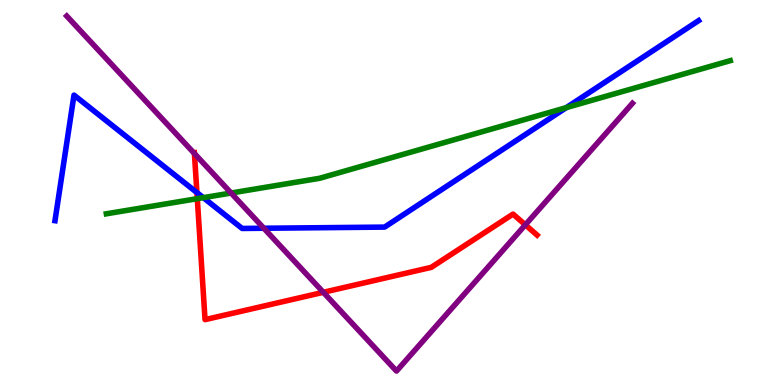[{'lines': ['blue', 'red'], 'intersections': [{'x': 2.54, 'y': 5.0}]}, {'lines': ['green', 'red'], 'intersections': [{'x': 2.55, 'y': 4.84}]}, {'lines': ['purple', 'red'], 'intersections': [{'x': 2.51, 'y': 6.01}, {'x': 4.17, 'y': 2.41}, {'x': 6.78, 'y': 4.16}]}, {'lines': ['blue', 'green'], 'intersections': [{'x': 2.62, 'y': 4.87}, {'x': 7.31, 'y': 7.2}]}, {'lines': ['blue', 'purple'], 'intersections': [{'x': 3.4, 'y': 4.07}]}, {'lines': ['green', 'purple'], 'intersections': [{'x': 2.98, 'y': 4.99}]}]